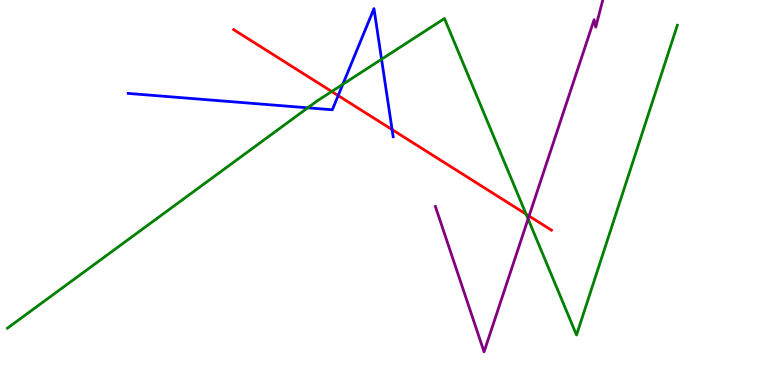[{'lines': ['blue', 'red'], 'intersections': [{'x': 4.36, 'y': 7.52}, {'x': 5.06, 'y': 6.63}]}, {'lines': ['green', 'red'], 'intersections': [{'x': 4.28, 'y': 7.62}, {'x': 6.79, 'y': 4.44}]}, {'lines': ['purple', 'red'], 'intersections': [{'x': 6.83, 'y': 4.39}]}, {'lines': ['blue', 'green'], 'intersections': [{'x': 3.97, 'y': 7.2}, {'x': 4.42, 'y': 7.81}, {'x': 4.92, 'y': 8.46}]}, {'lines': ['blue', 'purple'], 'intersections': []}, {'lines': ['green', 'purple'], 'intersections': [{'x': 6.81, 'y': 4.31}]}]